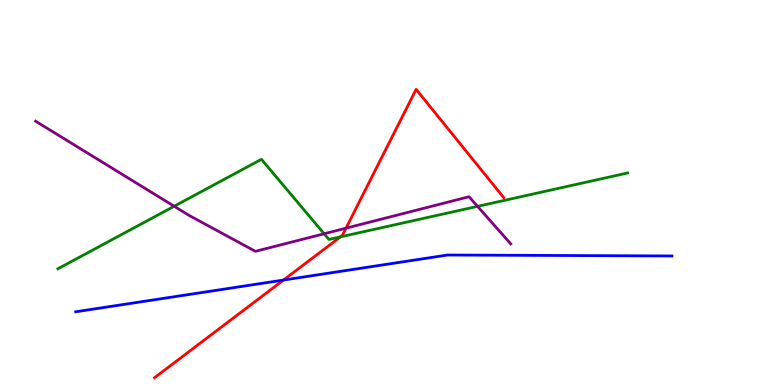[{'lines': ['blue', 'red'], 'intersections': [{'x': 3.66, 'y': 2.73}]}, {'lines': ['green', 'red'], 'intersections': [{'x': 4.39, 'y': 3.85}]}, {'lines': ['purple', 'red'], 'intersections': [{'x': 4.46, 'y': 4.07}]}, {'lines': ['blue', 'green'], 'intersections': []}, {'lines': ['blue', 'purple'], 'intersections': []}, {'lines': ['green', 'purple'], 'intersections': [{'x': 2.25, 'y': 4.64}, {'x': 4.18, 'y': 3.93}, {'x': 6.16, 'y': 4.64}]}]